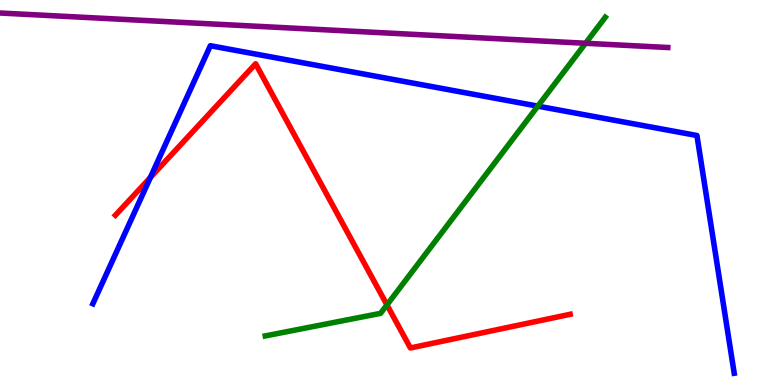[{'lines': ['blue', 'red'], 'intersections': [{'x': 1.94, 'y': 5.39}]}, {'lines': ['green', 'red'], 'intersections': [{'x': 4.99, 'y': 2.08}]}, {'lines': ['purple', 'red'], 'intersections': []}, {'lines': ['blue', 'green'], 'intersections': [{'x': 6.94, 'y': 7.24}]}, {'lines': ['blue', 'purple'], 'intersections': []}, {'lines': ['green', 'purple'], 'intersections': [{'x': 7.56, 'y': 8.88}]}]